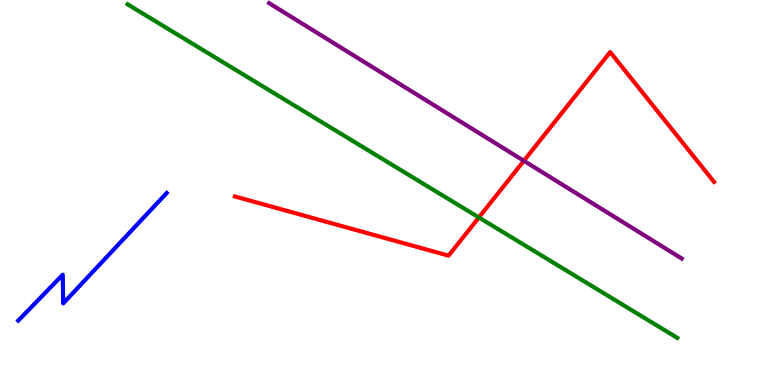[{'lines': ['blue', 'red'], 'intersections': []}, {'lines': ['green', 'red'], 'intersections': [{'x': 6.18, 'y': 4.35}]}, {'lines': ['purple', 'red'], 'intersections': [{'x': 6.76, 'y': 5.82}]}, {'lines': ['blue', 'green'], 'intersections': []}, {'lines': ['blue', 'purple'], 'intersections': []}, {'lines': ['green', 'purple'], 'intersections': []}]